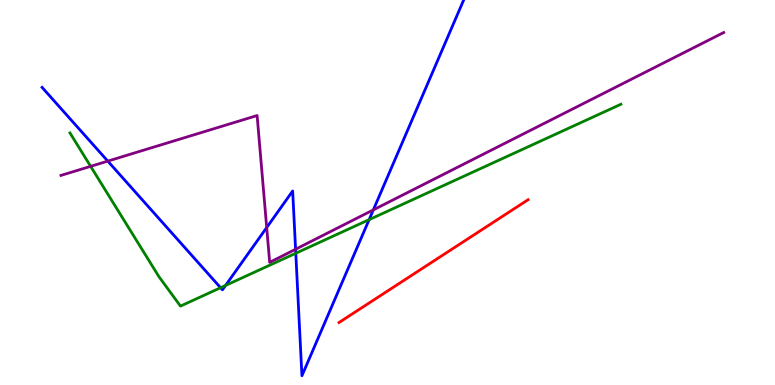[{'lines': ['blue', 'red'], 'intersections': []}, {'lines': ['green', 'red'], 'intersections': []}, {'lines': ['purple', 'red'], 'intersections': []}, {'lines': ['blue', 'green'], 'intersections': [{'x': 2.85, 'y': 2.53}, {'x': 2.91, 'y': 2.59}, {'x': 3.82, 'y': 3.42}, {'x': 4.76, 'y': 4.29}]}, {'lines': ['blue', 'purple'], 'intersections': [{'x': 1.39, 'y': 5.82}, {'x': 3.44, 'y': 4.09}, {'x': 3.81, 'y': 3.53}, {'x': 4.82, 'y': 4.55}]}, {'lines': ['green', 'purple'], 'intersections': [{'x': 1.17, 'y': 5.68}]}]